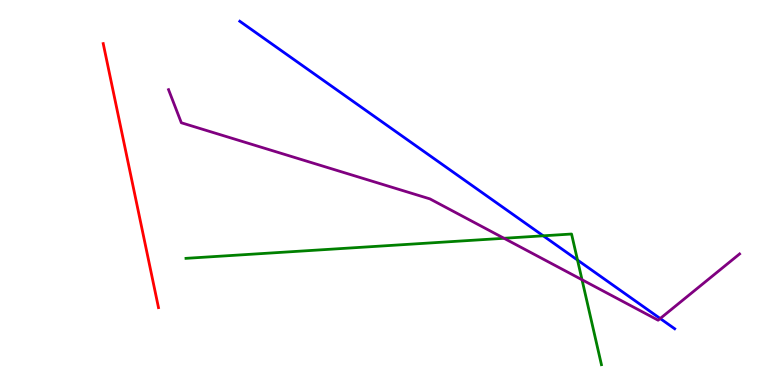[{'lines': ['blue', 'red'], 'intersections': []}, {'lines': ['green', 'red'], 'intersections': []}, {'lines': ['purple', 'red'], 'intersections': []}, {'lines': ['blue', 'green'], 'intersections': [{'x': 7.01, 'y': 3.88}, {'x': 7.45, 'y': 3.25}]}, {'lines': ['blue', 'purple'], 'intersections': [{'x': 8.52, 'y': 1.73}]}, {'lines': ['green', 'purple'], 'intersections': [{'x': 6.5, 'y': 3.81}, {'x': 7.51, 'y': 2.73}]}]